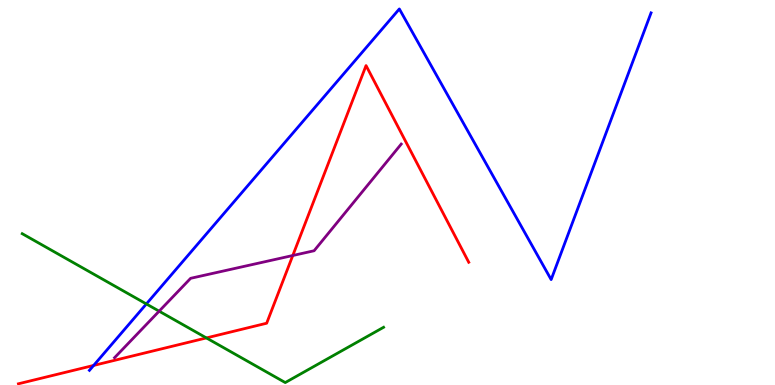[{'lines': ['blue', 'red'], 'intersections': [{'x': 1.21, 'y': 0.508}]}, {'lines': ['green', 'red'], 'intersections': [{'x': 2.66, 'y': 1.22}]}, {'lines': ['purple', 'red'], 'intersections': [{'x': 3.78, 'y': 3.36}]}, {'lines': ['blue', 'green'], 'intersections': [{'x': 1.89, 'y': 2.11}]}, {'lines': ['blue', 'purple'], 'intersections': []}, {'lines': ['green', 'purple'], 'intersections': [{'x': 2.05, 'y': 1.92}]}]